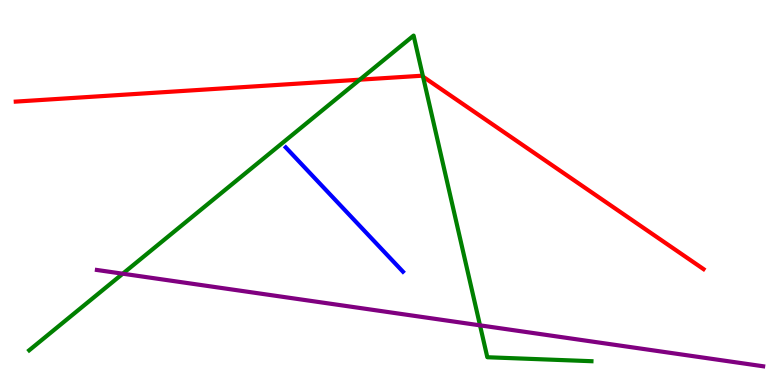[{'lines': ['blue', 'red'], 'intersections': []}, {'lines': ['green', 'red'], 'intersections': [{'x': 4.64, 'y': 7.93}, {'x': 5.46, 'y': 8.01}]}, {'lines': ['purple', 'red'], 'intersections': []}, {'lines': ['blue', 'green'], 'intersections': []}, {'lines': ['blue', 'purple'], 'intersections': []}, {'lines': ['green', 'purple'], 'intersections': [{'x': 1.58, 'y': 2.89}, {'x': 6.19, 'y': 1.55}]}]